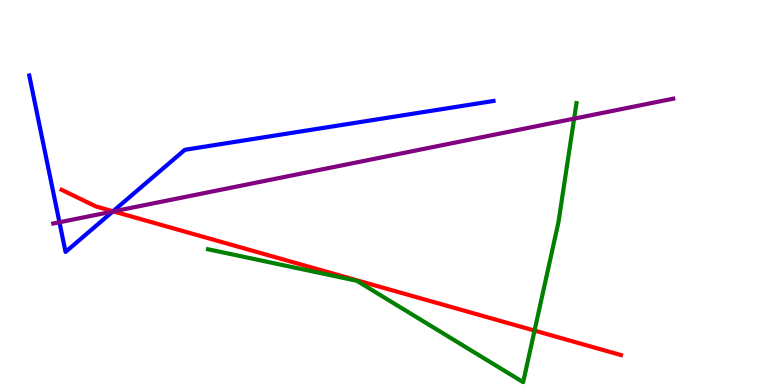[{'lines': ['blue', 'red'], 'intersections': [{'x': 1.46, 'y': 4.51}]}, {'lines': ['green', 'red'], 'intersections': [{'x': 6.9, 'y': 1.41}]}, {'lines': ['purple', 'red'], 'intersections': [{'x': 1.46, 'y': 4.51}]}, {'lines': ['blue', 'green'], 'intersections': []}, {'lines': ['blue', 'purple'], 'intersections': [{'x': 0.767, 'y': 4.23}, {'x': 1.45, 'y': 4.51}]}, {'lines': ['green', 'purple'], 'intersections': [{'x': 7.41, 'y': 6.92}]}]